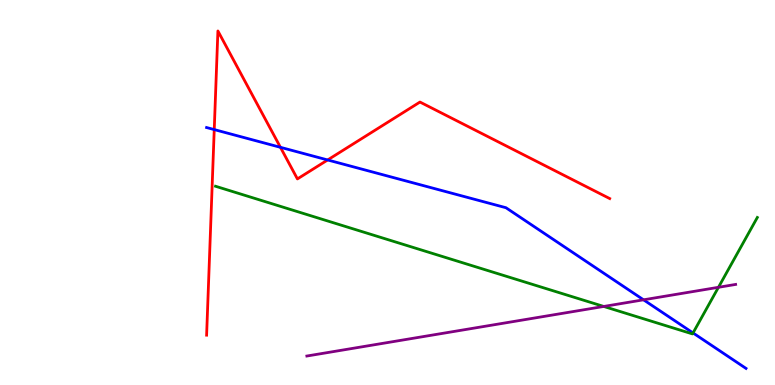[{'lines': ['blue', 'red'], 'intersections': [{'x': 2.76, 'y': 6.63}, {'x': 3.62, 'y': 6.17}, {'x': 4.23, 'y': 5.85}]}, {'lines': ['green', 'red'], 'intersections': []}, {'lines': ['purple', 'red'], 'intersections': []}, {'lines': ['blue', 'green'], 'intersections': [{'x': 8.94, 'y': 1.35}]}, {'lines': ['blue', 'purple'], 'intersections': [{'x': 8.3, 'y': 2.21}]}, {'lines': ['green', 'purple'], 'intersections': [{'x': 7.79, 'y': 2.04}, {'x': 9.27, 'y': 2.54}]}]